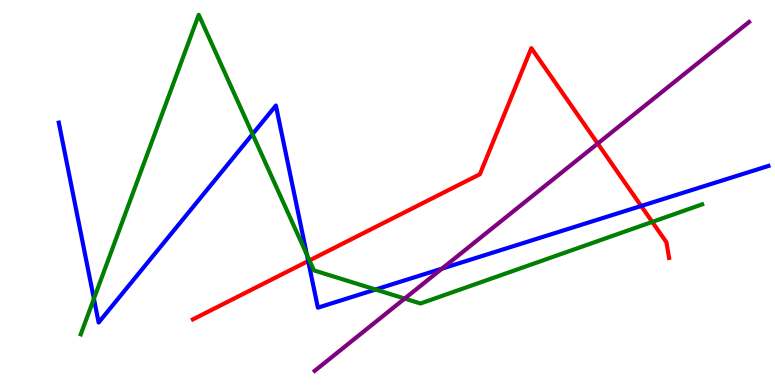[{'lines': ['blue', 'red'], 'intersections': [{'x': 3.98, 'y': 3.22}, {'x': 8.27, 'y': 4.65}]}, {'lines': ['green', 'red'], 'intersections': [{'x': 3.99, 'y': 3.24}, {'x': 8.42, 'y': 4.24}]}, {'lines': ['purple', 'red'], 'intersections': [{'x': 7.71, 'y': 6.27}]}, {'lines': ['blue', 'green'], 'intersections': [{'x': 1.21, 'y': 2.24}, {'x': 3.26, 'y': 6.52}, {'x': 3.96, 'y': 3.38}, {'x': 4.85, 'y': 2.48}]}, {'lines': ['blue', 'purple'], 'intersections': [{'x': 5.7, 'y': 3.02}]}, {'lines': ['green', 'purple'], 'intersections': [{'x': 5.22, 'y': 2.24}]}]